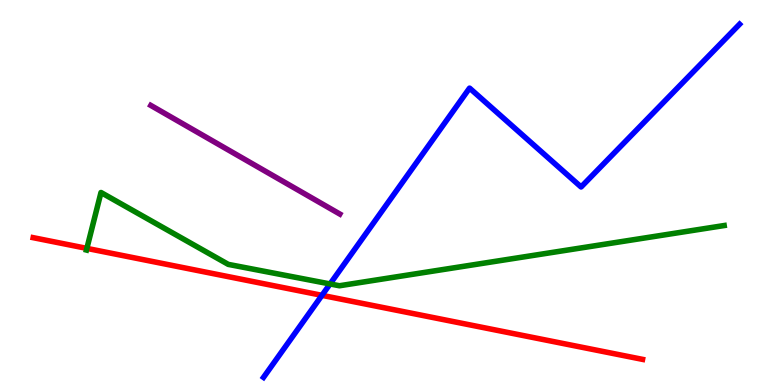[{'lines': ['blue', 'red'], 'intersections': [{'x': 4.15, 'y': 2.33}]}, {'lines': ['green', 'red'], 'intersections': [{'x': 1.12, 'y': 3.55}]}, {'lines': ['purple', 'red'], 'intersections': []}, {'lines': ['blue', 'green'], 'intersections': [{'x': 4.26, 'y': 2.62}]}, {'lines': ['blue', 'purple'], 'intersections': []}, {'lines': ['green', 'purple'], 'intersections': []}]